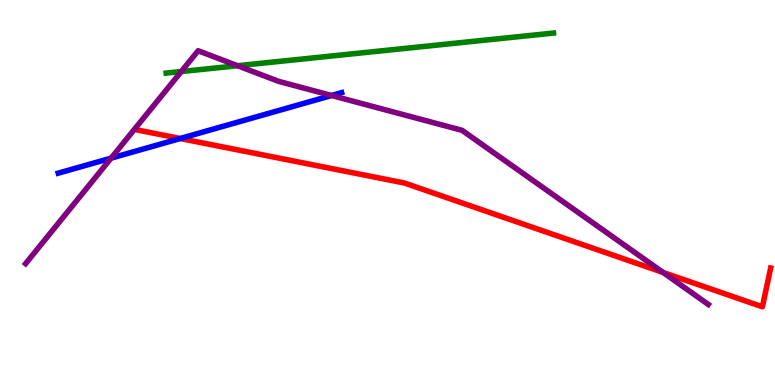[{'lines': ['blue', 'red'], 'intersections': [{'x': 2.33, 'y': 6.4}]}, {'lines': ['green', 'red'], 'intersections': []}, {'lines': ['purple', 'red'], 'intersections': [{'x': 8.56, 'y': 2.92}]}, {'lines': ['blue', 'green'], 'intersections': []}, {'lines': ['blue', 'purple'], 'intersections': [{'x': 1.43, 'y': 5.89}, {'x': 4.28, 'y': 7.52}]}, {'lines': ['green', 'purple'], 'intersections': [{'x': 2.34, 'y': 8.14}, {'x': 3.06, 'y': 8.29}]}]